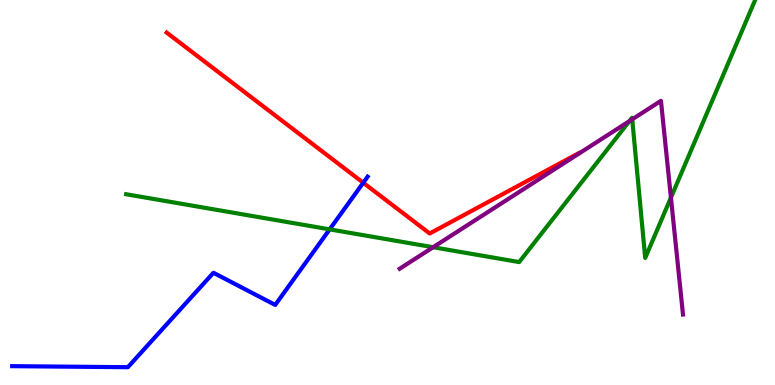[{'lines': ['blue', 'red'], 'intersections': [{'x': 4.69, 'y': 5.25}]}, {'lines': ['green', 'red'], 'intersections': []}, {'lines': ['purple', 'red'], 'intersections': []}, {'lines': ['blue', 'green'], 'intersections': [{'x': 4.25, 'y': 4.04}]}, {'lines': ['blue', 'purple'], 'intersections': []}, {'lines': ['green', 'purple'], 'intersections': [{'x': 5.59, 'y': 3.58}, {'x': 8.12, 'y': 6.85}, {'x': 8.16, 'y': 6.9}, {'x': 8.66, 'y': 4.87}]}]